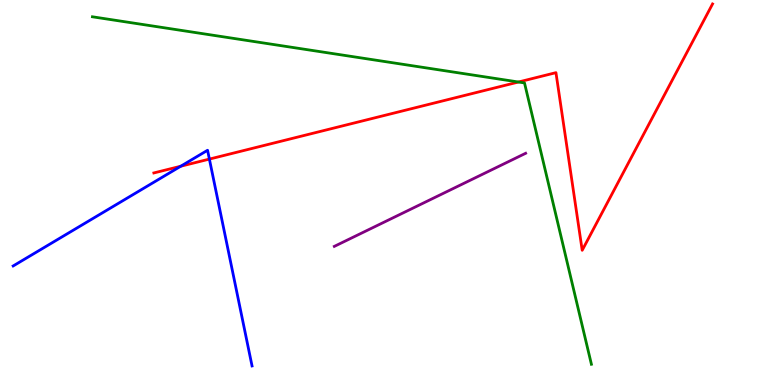[{'lines': ['blue', 'red'], 'intersections': [{'x': 2.33, 'y': 5.68}, {'x': 2.7, 'y': 5.87}]}, {'lines': ['green', 'red'], 'intersections': [{'x': 6.69, 'y': 7.87}]}, {'lines': ['purple', 'red'], 'intersections': []}, {'lines': ['blue', 'green'], 'intersections': []}, {'lines': ['blue', 'purple'], 'intersections': []}, {'lines': ['green', 'purple'], 'intersections': []}]